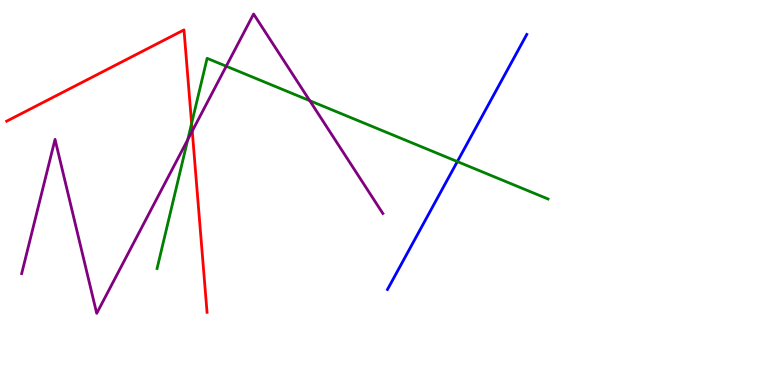[{'lines': ['blue', 'red'], 'intersections': []}, {'lines': ['green', 'red'], 'intersections': [{'x': 2.47, 'y': 6.79}]}, {'lines': ['purple', 'red'], 'intersections': [{'x': 2.48, 'y': 6.6}]}, {'lines': ['blue', 'green'], 'intersections': [{'x': 5.9, 'y': 5.8}]}, {'lines': ['blue', 'purple'], 'intersections': []}, {'lines': ['green', 'purple'], 'intersections': [{'x': 2.42, 'y': 6.37}, {'x': 2.92, 'y': 8.28}, {'x': 4.0, 'y': 7.38}]}]